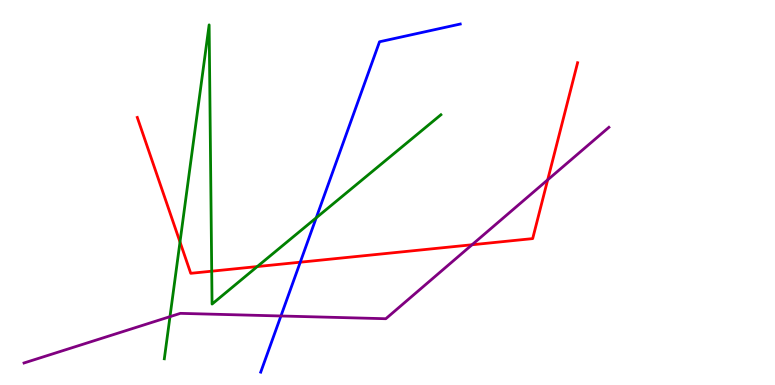[{'lines': ['blue', 'red'], 'intersections': [{'x': 3.87, 'y': 3.19}]}, {'lines': ['green', 'red'], 'intersections': [{'x': 2.32, 'y': 3.71}, {'x': 2.73, 'y': 2.96}, {'x': 3.32, 'y': 3.08}]}, {'lines': ['purple', 'red'], 'intersections': [{'x': 6.09, 'y': 3.64}, {'x': 7.07, 'y': 5.33}]}, {'lines': ['blue', 'green'], 'intersections': [{'x': 4.08, 'y': 4.34}]}, {'lines': ['blue', 'purple'], 'intersections': [{'x': 3.62, 'y': 1.79}]}, {'lines': ['green', 'purple'], 'intersections': [{'x': 2.19, 'y': 1.78}]}]